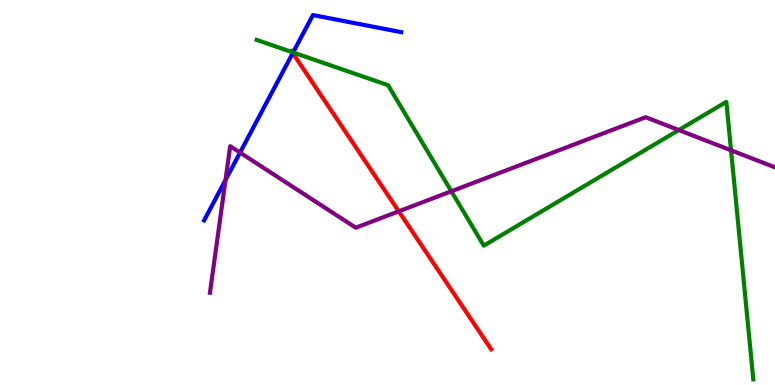[{'lines': ['blue', 'red'], 'intersections': [{'x': 3.78, 'y': 8.62}]}, {'lines': ['green', 'red'], 'intersections': [{'x': 3.77, 'y': 8.65}]}, {'lines': ['purple', 'red'], 'intersections': [{'x': 5.15, 'y': 4.51}]}, {'lines': ['blue', 'green'], 'intersections': [{'x': 3.78, 'y': 8.64}]}, {'lines': ['blue', 'purple'], 'intersections': [{'x': 2.91, 'y': 5.32}, {'x': 3.1, 'y': 6.04}]}, {'lines': ['green', 'purple'], 'intersections': [{'x': 5.82, 'y': 5.03}, {'x': 8.76, 'y': 6.62}, {'x': 9.43, 'y': 6.1}]}]